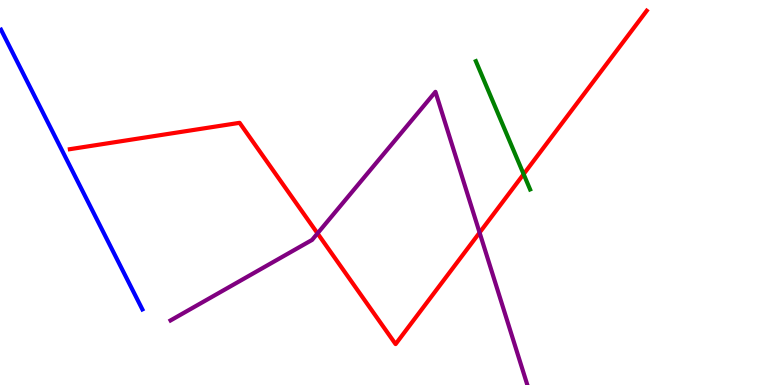[{'lines': ['blue', 'red'], 'intersections': []}, {'lines': ['green', 'red'], 'intersections': [{'x': 6.76, 'y': 5.48}]}, {'lines': ['purple', 'red'], 'intersections': [{'x': 4.1, 'y': 3.94}, {'x': 6.19, 'y': 3.96}]}, {'lines': ['blue', 'green'], 'intersections': []}, {'lines': ['blue', 'purple'], 'intersections': []}, {'lines': ['green', 'purple'], 'intersections': []}]